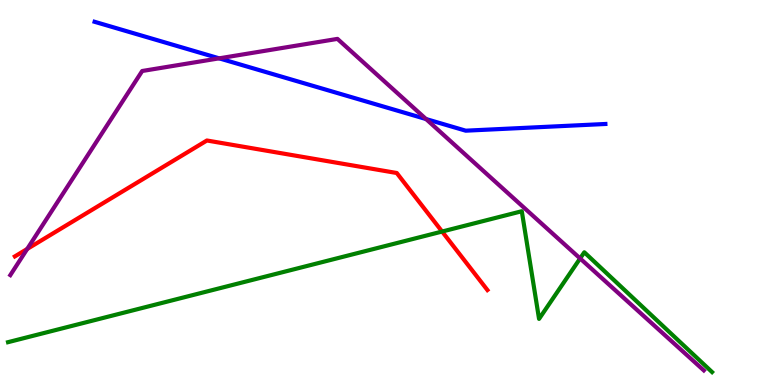[{'lines': ['blue', 'red'], 'intersections': []}, {'lines': ['green', 'red'], 'intersections': [{'x': 5.7, 'y': 3.99}]}, {'lines': ['purple', 'red'], 'intersections': [{'x': 0.351, 'y': 3.53}]}, {'lines': ['blue', 'green'], 'intersections': []}, {'lines': ['blue', 'purple'], 'intersections': [{'x': 2.83, 'y': 8.48}, {'x': 5.5, 'y': 6.91}]}, {'lines': ['green', 'purple'], 'intersections': [{'x': 7.49, 'y': 3.29}]}]